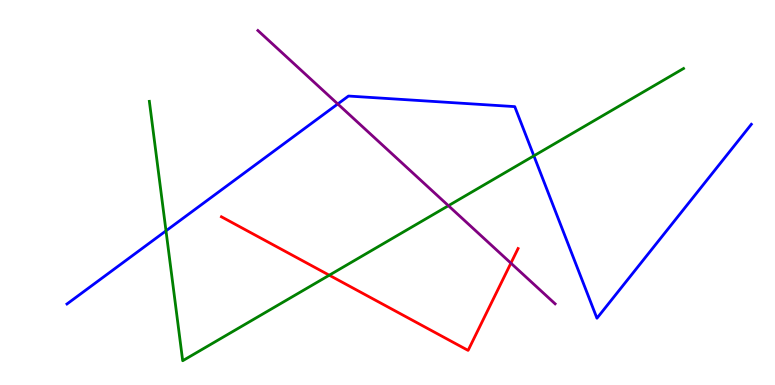[{'lines': ['blue', 'red'], 'intersections': []}, {'lines': ['green', 'red'], 'intersections': [{'x': 4.25, 'y': 2.85}]}, {'lines': ['purple', 'red'], 'intersections': [{'x': 6.59, 'y': 3.16}]}, {'lines': ['blue', 'green'], 'intersections': [{'x': 2.14, 'y': 4.0}, {'x': 6.89, 'y': 5.95}]}, {'lines': ['blue', 'purple'], 'intersections': [{'x': 4.36, 'y': 7.3}]}, {'lines': ['green', 'purple'], 'intersections': [{'x': 5.79, 'y': 4.66}]}]